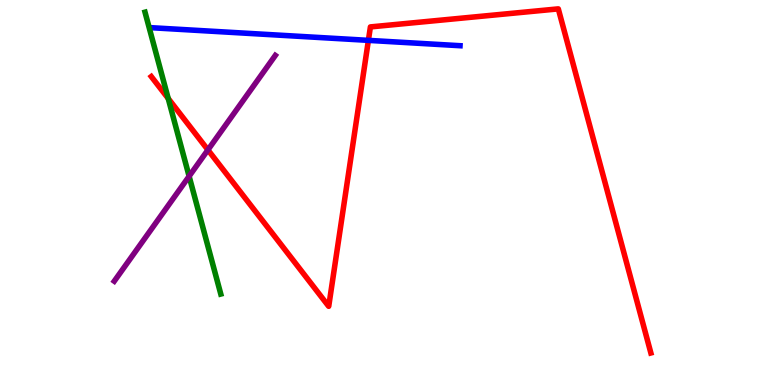[{'lines': ['blue', 'red'], 'intersections': [{'x': 4.75, 'y': 8.95}]}, {'lines': ['green', 'red'], 'intersections': [{'x': 2.17, 'y': 7.44}]}, {'lines': ['purple', 'red'], 'intersections': [{'x': 2.68, 'y': 6.11}]}, {'lines': ['blue', 'green'], 'intersections': []}, {'lines': ['blue', 'purple'], 'intersections': []}, {'lines': ['green', 'purple'], 'intersections': [{'x': 2.44, 'y': 5.42}]}]